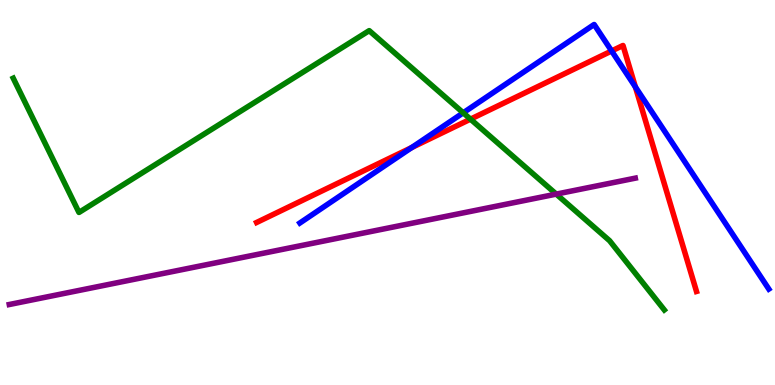[{'lines': ['blue', 'red'], 'intersections': [{'x': 5.31, 'y': 6.17}, {'x': 7.89, 'y': 8.68}, {'x': 8.2, 'y': 7.74}]}, {'lines': ['green', 'red'], 'intersections': [{'x': 6.07, 'y': 6.91}]}, {'lines': ['purple', 'red'], 'intersections': []}, {'lines': ['blue', 'green'], 'intersections': [{'x': 5.98, 'y': 7.07}]}, {'lines': ['blue', 'purple'], 'intersections': []}, {'lines': ['green', 'purple'], 'intersections': [{'x': 7.18, 'y': 4.96}]}]